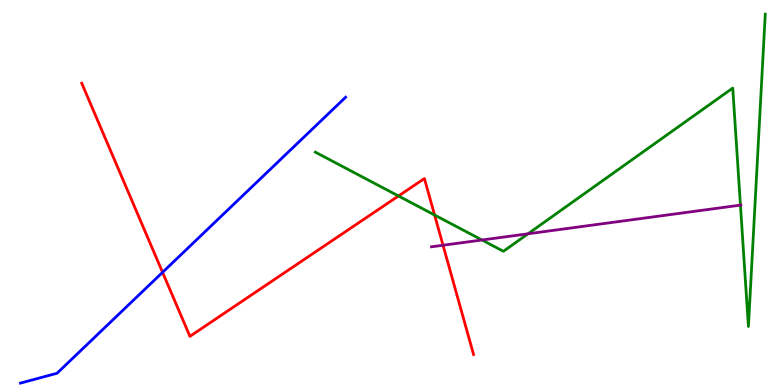[{'lines': ['blue', 'red'], 'intersections': [{'x': 2.1, 'y': 2.93}]}, {'lines': ['green', 'red'], 'intersections': [{'x': 5.14, 'y': 4.91}, {'x': 5.61, 'y': 4.42}]}, {'lines': ['purple', 'red'], 'intersections': [{'x': 5.72, 'y': 3.63}]}, {'lines': ['blue', 'green'], 'intersections': []}, {'lines': ['blue', 'purple'], 'intersections': []}, {'lines': ['green', 'purple'], 'intersections': [{'x': 6.22, 'y': 3.77}, {'x': 6.81, 'y': 3.93}, {'x': 9.55, 'y': 4.67}]}]